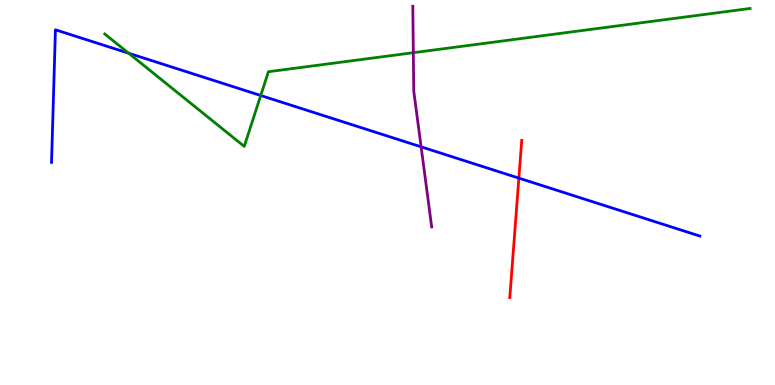[{'lines': ['blue', 'red'], 'intersections': [{'x': 6.7, 'y': 5.37}]}, {'lines': ['green', 'red'], 'intersections': []}, {'lines': ['purple', 'red'], 'intersections': []}, {'lines': ['blue', 'green'], 'intersections': [{'x': 1.66, 'y': 8.62}, {'x': 3.36, 'y': 7.52}]}, {'lines': ['blue', 'purple'], 'intersections': [{'x': 5.43, 'y': 6.19}]}, {'lines': ['green', 'purple'], 'intersections': [{'x': 5.33, 'y': 8.63}]}]